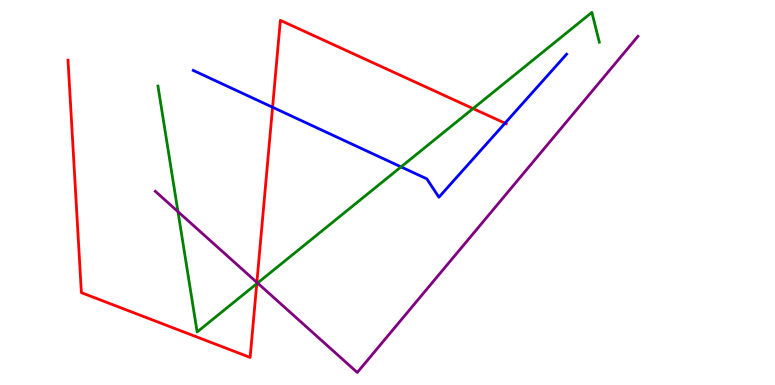[{'lines': ['blue', 'red'], 'intersections': [{'x': 3.52, 'y': 7.21}, {'x': 6.52, 'y': 6.8}]}, {'lines': ['green', 'red'], 'intersections': [{'x': 3.31, 'y': 2.63}, {'x': 6.1, 'y': 7.18}]}, {'lines': ['purple', 'red'], 'intersections': [{'x': 3.31, 'y': 2.66}]}, {'lines': ['blue', 'green'], 'intersections': [{'x': 5.17, 'y': 5.67}]}, {'lines': ['blue', 'purple'], 'intersections': []}, {'lines': ['green', 'purple'], 'intersections': [{'x': 2.3, 'y': 4.5}, {'x': 3.32, 'y': 2.65}]}]